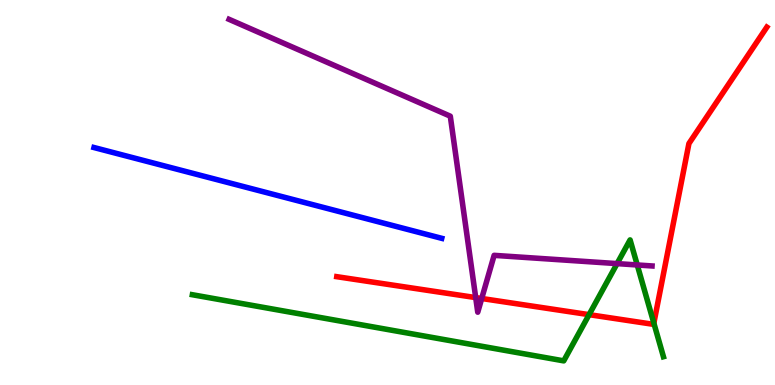[{'lines': ['blue', 'red'], 'intersections': []}, {'lines': ['green', 'red'], 'intersections': [{'x': 7.6, 'y': 1.83}, {'x': 8.44, 'y': 1.61}]}, {'lines': ['purple', 'red'], 'intersections': [{'x': 6.14, 'y': 2.27}, {'x': 6.22, 'y': 2.25}]}, {'lines': ['blue', 'green'], 'intersections': []}, {'lines': ['blue', 'purple'], 'intersections': []}, {'lines': ['green', 'purple'], 'intersections': [{'x': 7.96, 'y': 3.15}, {'x': 8.22, 'y': 3.12}]}]